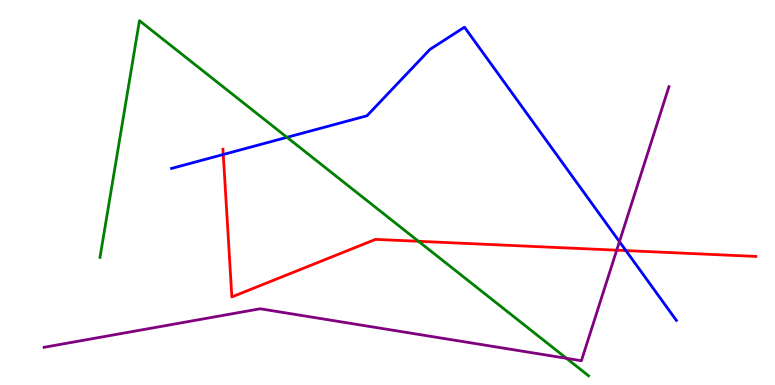[{'lines': ['blue', 'red'], 'intersections': [{'x': 2.88, 'y': 5.99}, {'x': 8.08, 'y': 3.49}]}, {'lines': ['green', 'red'], 'intersections': [{'x': 5.4, 'y': 3.73}]}, {'lines': ['purple', 'red'], 'intersections': [{'x': 7.96, 'y': 3.5}]}, {'lines': ['blue', 'green'], 'intersections': [{'x': 3.7, 'y': 6.43}]}, {'lines': ['blue', 'purple'], 'intersections': [{'x': 7.99, 'y': 3.72}]}, {'lines': ['green', 'purple'], 'intersections': [{'x': 7.31, 'y': 0.693}]}]